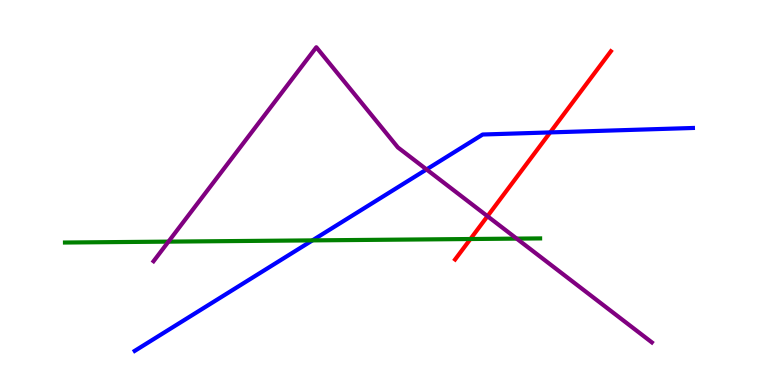[{'lines': ['blue', 'red'], 'intersections': [{'x': 7.1, 'y': 6.56}]}, {'lines': ['green', 'red'], 'intersections': [{'x': 6.07, 'y': 3.79}]}, {'lines': ['purple', 'red'], 'intersections': [{'x': 6.29, 'y': 4.38}]}, {'lines': ['blue', 'green'], 'intersections': [{'x': 4.03, 'y': 3.76}]}, {'lines': ['blue', 'purple'], 'intersections': [{'x': 5.5, 'y': 5.6}]}, {'lines': ['green', 'purple'], 'intersections': [{'x': 2.17, 'y': 3.72}, {'x': 6.67, 'y': 3.8}]}]